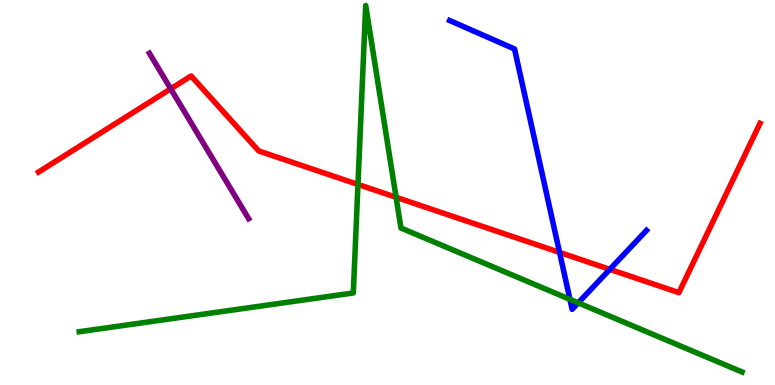[{'lines': ['blue', 'red'], 'intersections': [{'x': 7.22, 'y': 3.44}, {'x': 7.87, 'y': 3.0}]}, {'lines': ['green', 'red'], 'intersections': [{'x': 4.62, 'y': 5.21}, {'x': 5.11, 'y': 4.88}]}, {'lines': ['purple', 'red'], 'intersections': [{'x': 2.2, 'y': 7.69}]}, {'lines': ['blue', 'green'], 'intersections': [{'x': 7.35, 'y': 2.22}, {'x': 7.46, 'y': 2.13}]}, {'lines': ['blue', 'purple'], 'intersections': []}, {'lines': ['green', 'purple'], 'intersections': []}]